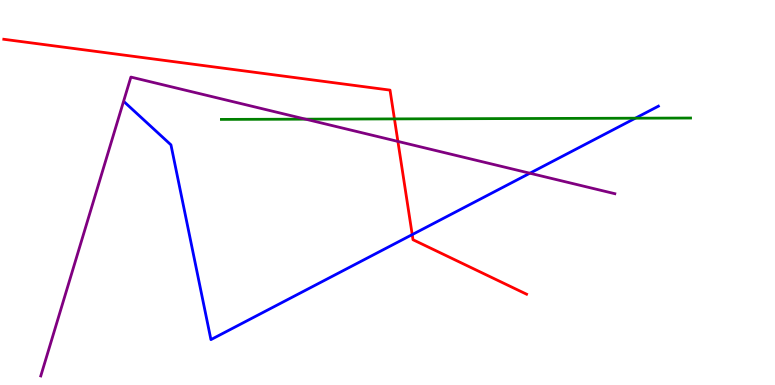[{'lines': ['blue', 'red'], 'intersections': [{'x': 5.32, 'y': 3.91}]}, {'lines': ['green', 'red'], 'intersections': [{'x': 5.09, 'y': 6.91}]}, {'lines': ['purple', 'red'], 'intersections': [{'x': 5.13, 'y': 6.33}]}, {'lines': ['blue', 'green'], 'intersections': [{'x': 8.2, 'y': 6.93}]}, {'lines': ['blue', 'purple'], 'intersections': [{'x': 6.84, 'y': 5.5}]}, {'lines': ['green', 'purple'], 'intersections': [{'x': 3.94, 'y': 6.9}]}]